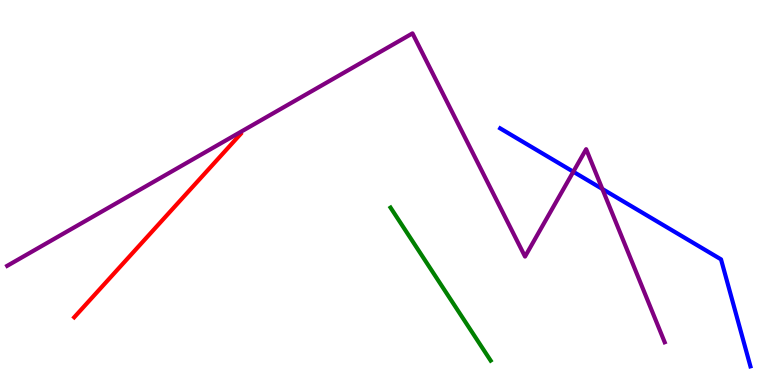[{'lines': ['blue', 'red'], 'intersections': []}, {'lines': ['green', 'red'], 'intersections': []}, {'lines': ['purple', 'red'], 'intersections': []}, {'lines': ['blue', 'green'], 'intersections': []}, {'lines': ['blue', 'purple'], 'intersections': [{'x': 7.4, 'y': 5.54}, {'x': 7.77, 'y': 5.09}]}, {'lines': ['green', 'purple'], 'intersections': []}]